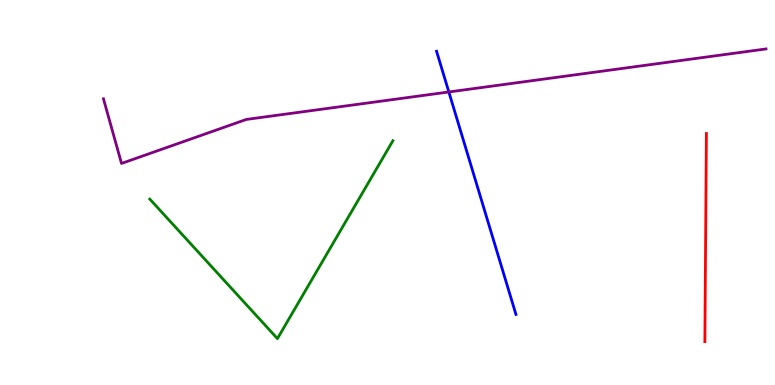[{'lines': ['blue', 'red'], 'intersections': []}, {'lines': ['green', 'red'], 'intersections': []}, {'lines': ['purple', 'red'], 'intersections': []}, {'lines': ['blue', 'green'], 'intersections': []}, {'lines': ['blue', 'purple'], 'intersections': [{'x': 5.79, 'y': 7.61}]}, {'lines': ['green', 'purple'], 'intersections': []}]